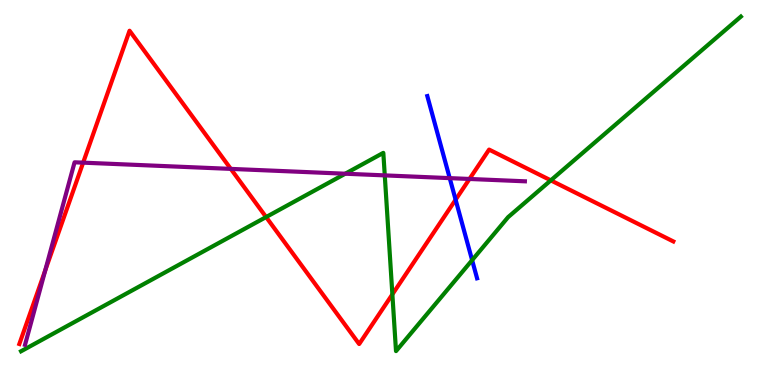[{'lines': ['blue', 'red'], 'intersections': [{'x': 5.88, 'y': 4.81}]}, {'lines': ['green', 'red'], 'intersections': [{'x': 3.43, 'y': 4.36}, {'x': 5.06, 'y': 2.35}, {'x': 7.11, 'y': 5.32}]}, {'lines': ['purple', 'red'], 'intersections': [{'x': 0.584, 'y': 2.98}, {'x': 1.07, 'y': 5.78}, {'x': 2.98, 'y': 5.61}, {'x': 6.06, 'y': 5.35}]}, {'lines': ['blue', 'green'], 'intersections': [{'x': 6.09, 'y': 3.24}]}, {'lines': ['blue', 'purple'], 'intersections': [{'x': 5.8, 'y': 5.37}]}, {'lines': ['green', 'purple'], 'intersections': [{'x': 4.45, 'y': 5.49}, {'x': 4.96, 'y': 5.44}]}]